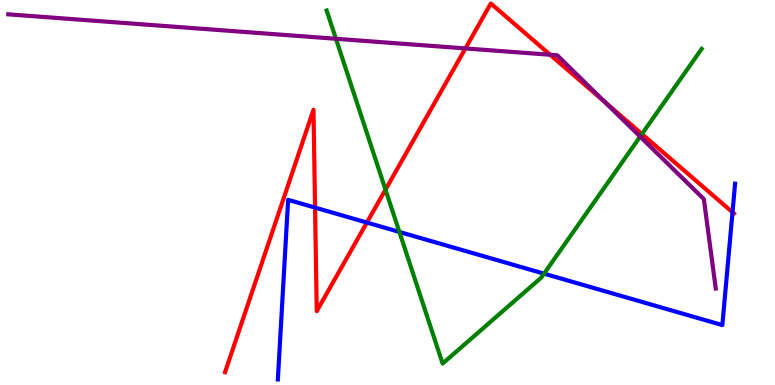[{'lines': ['blue', 'red'], 'intersections': [{'x': 4.07, 'y': 4.61}, {'x': 4.73, 'y': 4.22}, {'x': 9.45, 'y': 4.49}]}, {'lines': ['green', 'red'], 'intersections': [{'x': 4.97, 'y': 5.07}, {'x': 8.28, 'y': 6.52}]}, {'lines': ['purple', 'red'], 'intersections': [{'x': 6.01, 'y': 8.74}, {'x': 7.1, 'y': 8.58}, {'x': 7.8, 'y': 7.35}]}, {'lines': ['blue', 'green'], 'intersections': [{'x': 5.15, 'y': 3.98}, {'x': 7.02, 'y': 2.89}]}, {'lines': ['blue', 'purple'], 'intersections': []}, {'lines': ['green', 'purple'], 'intersections': [{'x': 4.33, 'y': 8.99}, {'x': 8.26, 'y': 6.45}]}]